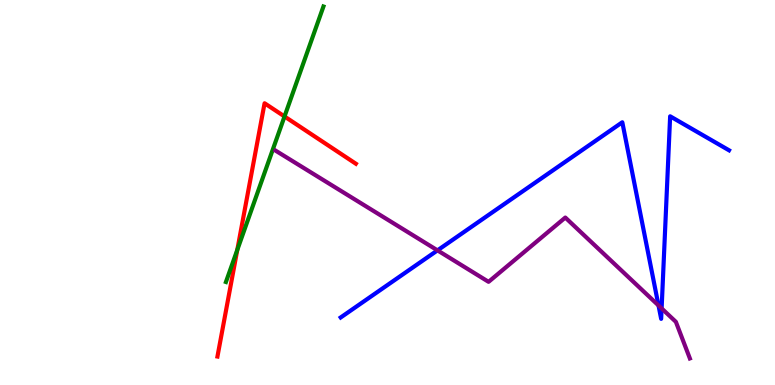[{'lines': ['blue', 'red'], 'intersections': []}, {'lines': ['green', 'red'], 'intersections': [{'x': 3.06, 'y': 3.51}, {'x': 3.67, 'y': 6.97}]}, {'lines': ['purple', 'red'], 'intersections': []}, {'lines': ['blue', 'green'], 'intersections': []}, {'lines': ['blue', 'purple'], 'intersections': [{'x': 5.65, 'y': 3.5}, {'x': 8.5, 'y': 2.07}, {'x': 8.54, 'y': 1.99}]}, {'lines': ['green', 'purple'], 'intersections': []}]